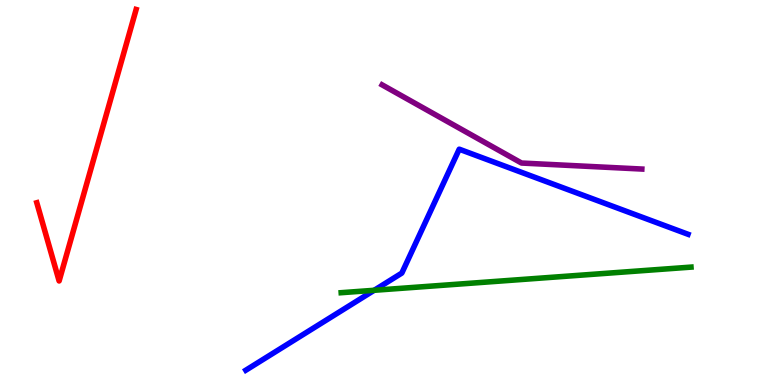[{'lines': ['blue', 'red'], 'intersections': []}, {'lines': ['green', 'red'], 'intersections': []}, {'lines': ['purple', 'red'], 'intersections': []}, {'lines': ['blue', 'green'], 'intersections': [{'x': 4.83, 'y': 2.46}]}, {'lines': ['blue', 'purple'], 'intersections': []}, {'lines': ['green', 'purple'], 'intersections': []}]